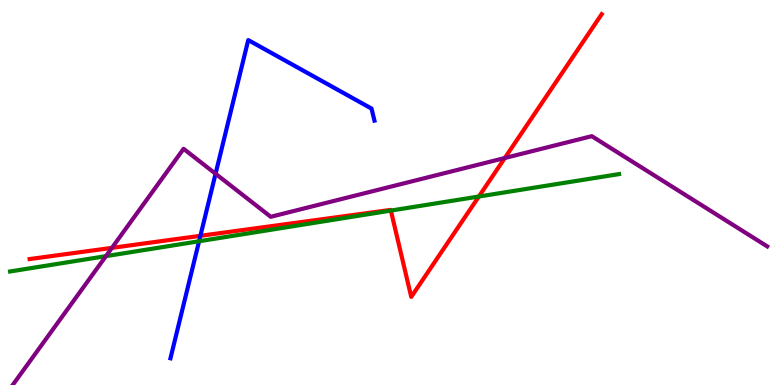[{'lines': ['blue', 'red'], 'intersections': [{'x': 2.59, 'y': 3.88}]}, {'lines': ['green', 'red'], 'intersections': [{'x': 5.04, 'y': 4.53}, {'x': 6.18, 'y': 4.9}]}, {'lines': ['purple', 'red'], 'intersections': [{'x': 1.44, 'y': 3.56}, {'x': 6.51, 'y': 5.9}]}, {'lines': ['blue', 'green'], 'intersections': [{'x': 2.57, 'y': 3.73}]}, {'lines': ['blue', 'purple'], 'intersections': [{'x': 2.78, 'y': 5.49}]}, {'lines': ['green', 'purple'], 'intersections': [{'x': 1.37, 'y': 3.35}]}]